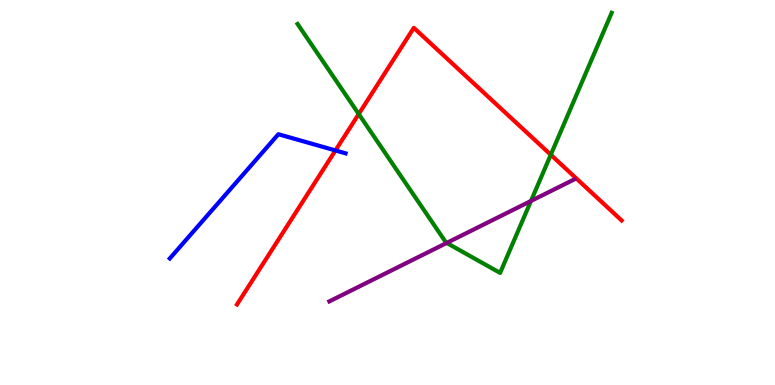[{'lines': ['blue', 'red'], 'intersections': [{'x': 4.33, 'y': 6.09}]}, {'lines': ['green', 'red'], 'intersections': [{'x': 4.63, 'y': 7.04}, {'x': 7.11, 'y': 5.98}]}, {'lines': ['purple', 'red'], 'intersections': []}, {'lines': ['blue', 'green'], 'intersections': []}, {'lines': ['blue', 'purple'], 'intersections': []}, {'lines': ['green', 'purple'], 'intersections': [{'x': 5.76, 'y': 3.69}, {'x': 6.85, 'y': 4.78}]}]